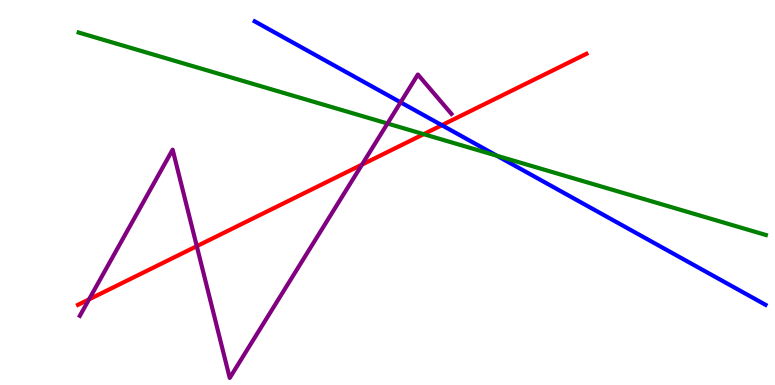[{'lines': ['blue', 'red'], 'intersections': [{'x': 5.7, 'y': 6.75}]}, {'lines': ['green', 'red'], 'intersections': [{'x': 5.47, 'y': 6.52}]}, {'lines': ['purple', 'red'], 'intersections': [{'x': 1.15, 'y': 2.22}, {'x': 2.54, 'y': 3.61}, {'x': 4.67, 'y': 5.72}]}, {'lines': ['blue', 'green'], 'intersections': [{'x': 6.41, 'y': 5.95}]}, {'lines': ['blue', 'purple'], 'intersections': [{'x': 5.17, 'y': 7.34}]}, {'lines': ['green', 'purple'], 'intersections': [{'x': 5.0, 'y': 6.79}]}]